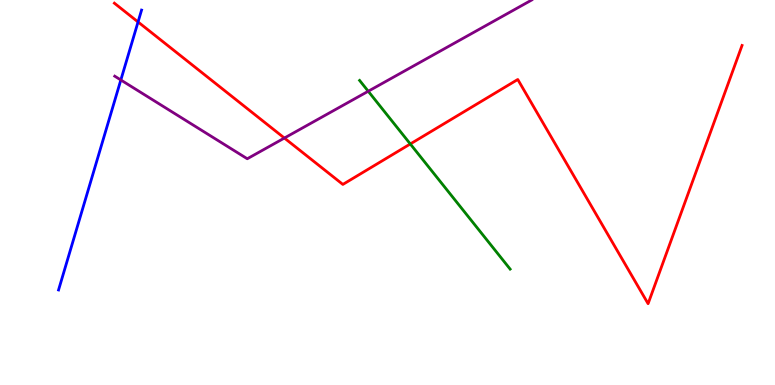[{'lines': ['blue', 'red'], 'intersections': [{'x': 1.78, 'y': 9.43}]}, {'lines': ['green', 'red'], 'intersections': [{'x': 5.29, 'y': 6.26}]}, {'lines': ['purple', 'red'], 'intersections': [{'x': 3.67, 'y': 6.41}]}, {'lines': ['blue', 'green'], 'intersections': []}, {'lines': ['blue', 'purple'], 'intersections': [{'x': 1.56, 'y': 7.92}]}, {'lines': ['green', 'purple'], 'intersections': [{'x': 4.75, 'y': 7.63}]}]